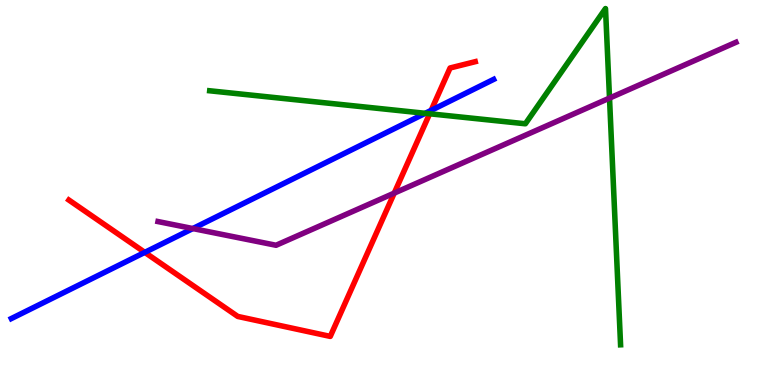[{'lines': ['blue', 'red'], 'intersections': [{'x': 1.87, 'y': 3.44}, {'x': 5.56, 'y': 7.13}]}, {'lines': ['green', 'red'], 'intersections': [{'x': 5.54, 'y': 7.04}]}, {'lines': ['purple', 'red'], 'intersections': [{'x': 5.09, 'y': 4.98}]}, {'lines': ['blue', 'green'], 'intersections': [{'x': 5.49, 'y': 7.06}]}, {'lines': ['blue', 'purple'], 'intersections': [{'x': 2.49, 'y': 4.06}]}, {'lines': ['green', 'purple'], 'intersections': [{'x': 7.86, 'y': 7.45}]}]